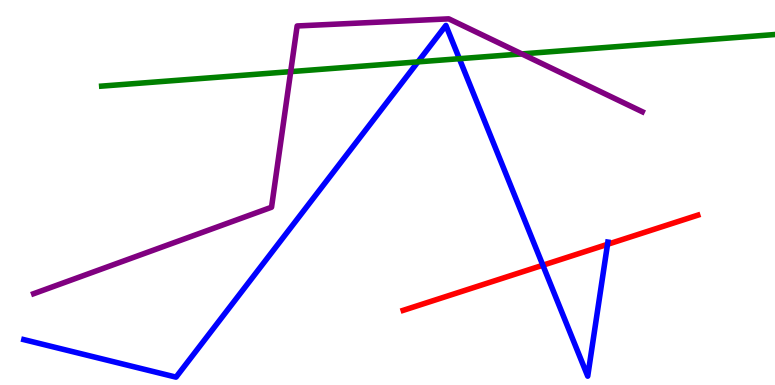[{'lines': ['blue', 'red'], 'intersections': [{'x': 7.0, 'y': 3.11}, {'x': 7.84, 'y': 3.65}]}, {'lines': ['green', 'red'], 'intersections': []}, {'lines': ['purple', 'red'], 'intersections': []}, {'lines': ['blue', 'green'], 'intersections': [{'x': 5.39, 'y': 8.39}, {'x': 5.93, 'y': 8.48}]}, {'lines': ['blue', 'purple'], 'intersections': []}, {'lines': ['green', 'purple'], 'intersections': [{'x': 3.75, 'y': 8.14}, {'x': 6.73, 'y': 8.6}]}]